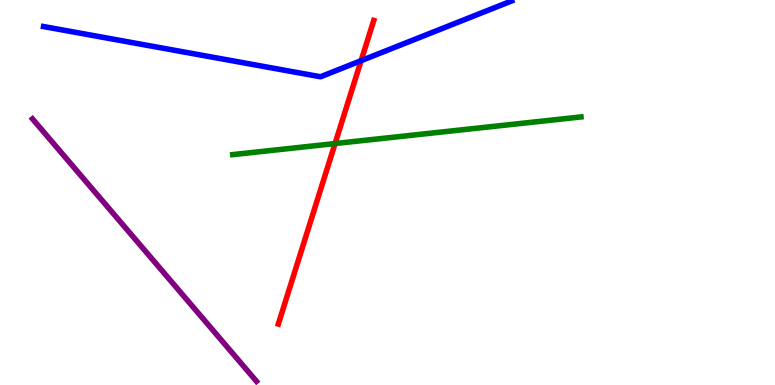[{'lines': ['blue', 'red'], 'intersections': [{'x': 4.66, 'y': 8.42}]}, {'lines': ['green', 'red'], 'intersections': [{'x': 4.32, 'y': 6.27}]}, {'lines': ['purple', 'red'], 'intersections': []}, {'lines': ['blue', 'green'], 'intersections': []}, {'lines': ['blue', 'purple'], 'intersections': []}, {'lines': ['green', 'purple'], 'intersections': []}]